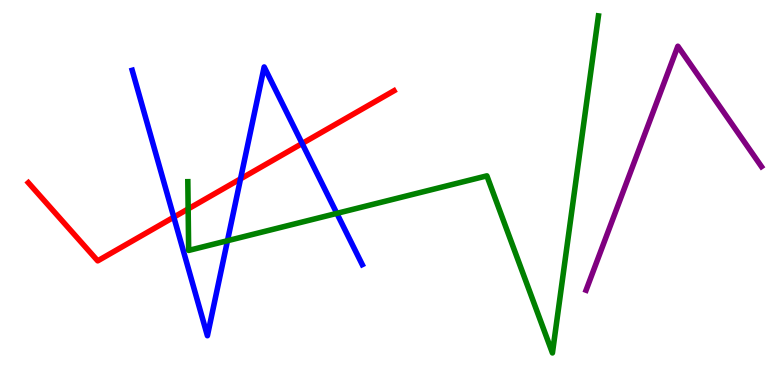[{'lines': ['blue', 'red'], 'intersections': [{'x': 2.24, 'y': 4.36}, {'x': 3.1, 'y': 5.35}, {'x': 3.9, 'y': 6.27}]}, {'lines': ['green', 'red'], 'intersections': [{'x': 2.43, 'y': 4.57}]}, {'lines': ['purple', 'red'], 'intersections': []}, {'lines': ['blue', 'green'], 'intersections': [{'x': 2.94, 'y': 3.75}, {'x': 4.35, 'y': 4.46}]}, {'lines': ['blue', 'purple'], 'intersections': []}, {'lines': ['green', 'purple'], 'intersections': []}]